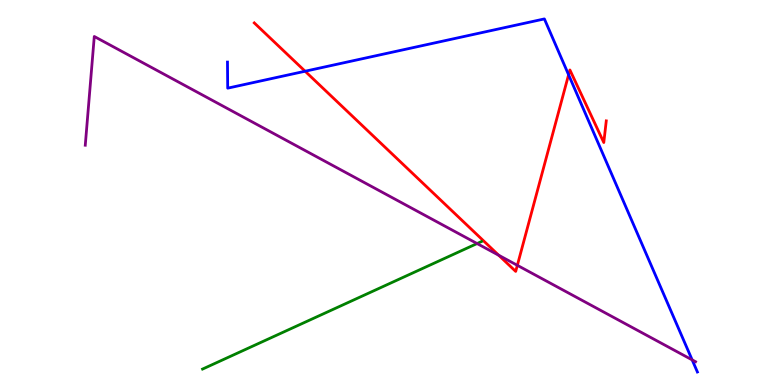[{'lines': ['blue', 'red'], 'intersections': [{'x': 3.94, 'y': 8.15}, {'x': 7.34, 'y': 8.06}]}, {'lines': ['green', 'red'], 'intersections': []}, {'lines': ['purple', 'red'], 'intersections': [{'x': 6.43, 'y': 3.37}, {'x': 6.68, 'y': 3.11}]}, {'lines': ['blue', 'green'], 'intersections': []}, {'lines': ['blue', 'purple'], 'intersections': [{'x': 8.93, 'y': 0.652}]}, {'lines': ['green', 'purple'], 'intersections': [{'x': 6.16, 'y': 3.67}]}]